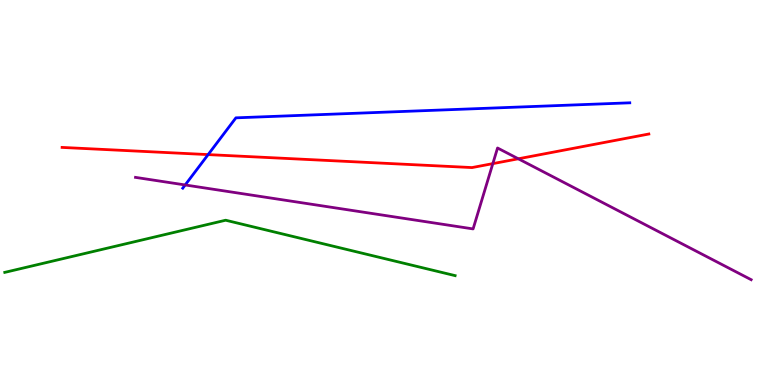[{'lines': ['blue', 'red'], 'intersections': [{'x': 2.69, 'y': 5.98}]}, {'lines': ['green', 'red'], 'intersections': []}, {'lines': ['purple', 'red'], 'intersections': [{'x': 6.36, 'y': 5.75}, {'x': 6.69, 'y': 5.88}]}, {'lines': ['blue', 'green'], 'intersections': []}, {'lines': ['blue', 'purple'], 'intersections': [{'x': 2.39, 'y': 5.2}]}, {'lines': ['green', 'purple'], 'intersections': []}]